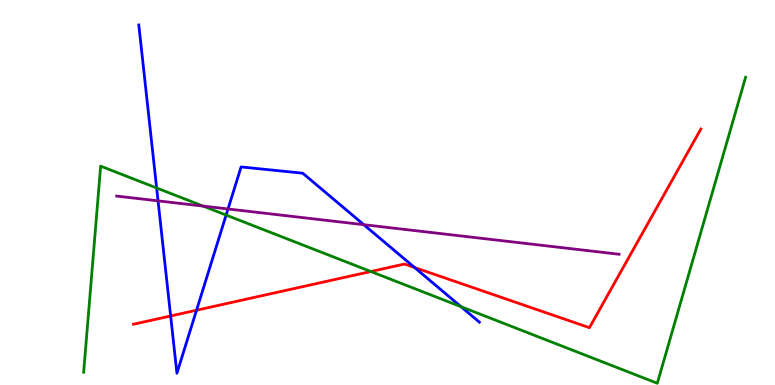[{'lines': ['blue', 'red'], 'intersections': [{'x': 2.2, 'y': 1.79}, {'x': 2.54, 'y': 1.94}, {'x': 5.35, 'y': 3.05}]}, {'lines': ['green', 'red'], 'intersections': [{'x': 4.79, 'y': 2.95}]}, {'lines': ['purple', 'red'], 'intersections': []}, {'lines': ['blue', 'green'], 'intersections': [{'x': 2.02, 'y': 5.12}, {'x': 2.92, 'y': 4.41}, {'x': 5.95, 'y': 2.03}]}, {'lines': ['blue', 'purple'], 'intersections': [{'x': 2.04, 'y': 4.78}, {'x': 2.94, 'y': 4.57}, {'x': 4.69, 'y': 4.16}]}, {'lines': ['green', 'purple'], 'intersections': [{'x': 2.62, 'y': 4.65}]}]